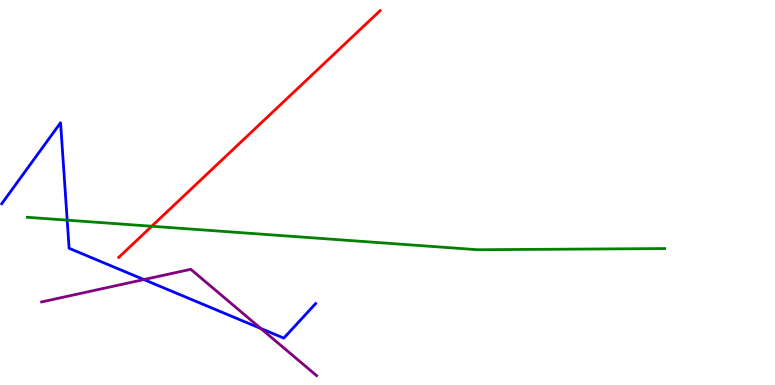[{'lines': ['blue', 'red'], 'intersections': []}, {'lines': ['green', 'red'], 'intersections': [{'x': 1.96, 'y': 4.12}]}, {'lines': ['purple', 'red'], 'intersections': []}, {'lines': ['blue', 'green'], 'intersections': [{'x': 0.867, 'y': 4.28}]}, {'lines': ['blue', 'purple'], 'intersections': [{'x': 1.86, 'y': 2.74}, {'x': 3.37, 'y': 1.47}]}, {'lines': ['green', 'purple'], 'intersections': []}]